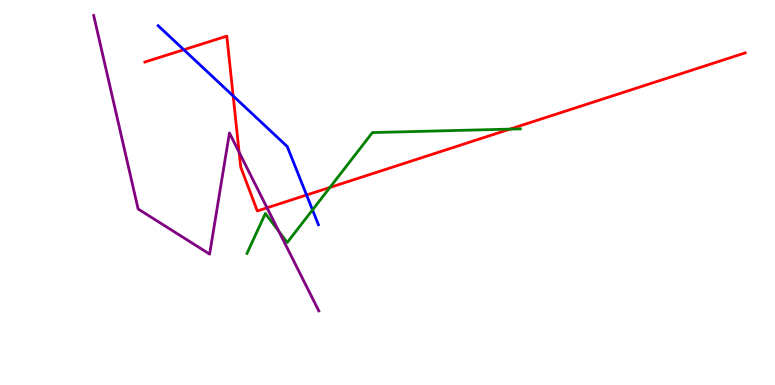[{'lines': ['blue', 'red'], 'intersections': [{'x': 2.37, 'y': 8.71}, {'x': 3.01, 'y': 7.51}, {'x': 3.96, 'y': 4.93}]}, {'lines': ['green', 'red'], 'intersections': [{'x': 4.26, 'y': 5.13}, {'x': 6.58, 'y': 6.65}]}, {'lines': ['purple', 'red'], 'intersections': [{'x': 3.09, 'y': 6.05}, {'x': 3.45, 'y': 4.6}]}, {'lines': ['blue', 'green'], 'intersections': [{'x': 4.03, 'y': 4.55}]}, {'lines': ['blue', 'purple'], 'intersections': []}, {'lines': ['green', 'purple'], 'intersections': [{'x': 3.6, 'y': 3.99}]}]